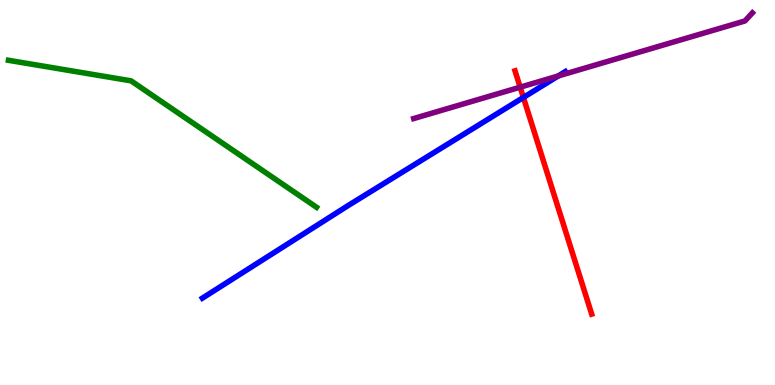[{'lines': ['blue', 'red'], 'intersections': [{'x': 6.75, 'y': 7.47}]}, {'lines': ['green', 'red'], 'intersections': []}, {'lines': ['purple', 'red'], 'intersections': [{'x': 6.71, 'y': 7.74}]}, {'lines': ['blue', 'green'], 'intersections': []}, {'lines': ['blue', 'purple'], 'intersections': [{'x': 7.2, 'y': 8.03}]}, {'lines': ['green', 'purple'], 'intersections': []}]